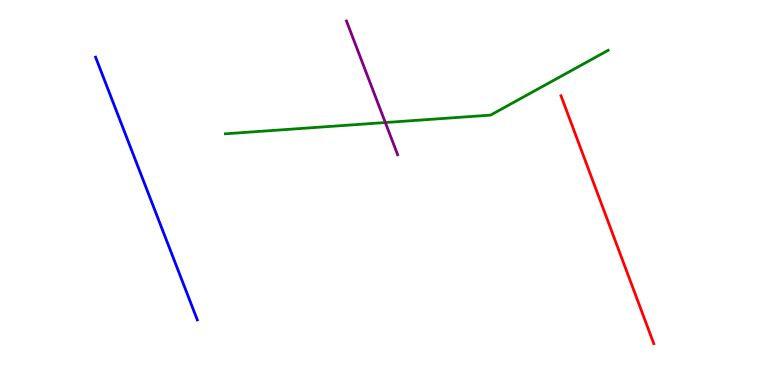[{'lines': ['blue', 'red'], 'intersections': []}, {'lines': ['green', 'red'], 'intersections': []}, {'lines': ['purple', 'red'], 'intersections': []}, {'lines': ['blue', 'green'], 'intersections': []}, {'lines': ['blue', 'purple'], 'intersections': []}, {'lines': ['green', 'purple'], 'intersections': [{'x': 4.97, 'y': 6.82}]}]